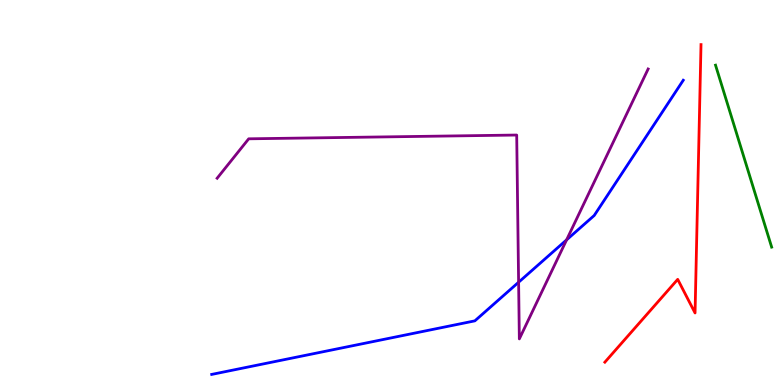[{'lines': ['blue', 'red'], 'intersections': []}, {'lines': ['green', 'red'], 'intersections': []}, {'lines': ['purple', 'red'], 'intersections': []}, {'lines': ['blue', 'green'], 'intersections': []}, {'lines': ['blue', 'purple'], 'intersections': [{'x': 6.69, 'y': 2.67}, {'x': 7.31, 'y': 3.77}]}, {'lines': ['green', 'purple'], 'intersections': []}]